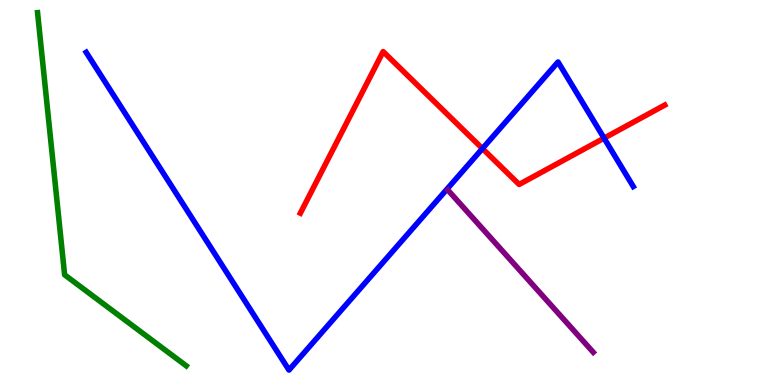[{'lines': ['blue', 'red'], 'intersections': [{'x': 6.22, 'y': 6.14}, {'x': 7.79, 'y': 6.41}]}, {'lines': ['green', 'red'], 'intersections': []}, {'lines': ['purple', 'red'], 'intersections': []}, {'lines': ['blue', 'green'], 'intersections': []}, {'lines': ['blue', 'purple'], 'intersections': []}, {'lines': ['green', 'purple'], 'intersections': []}]